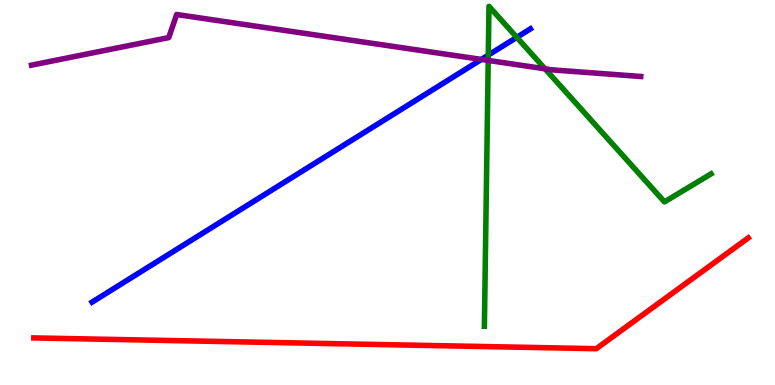[{'lines': ['blue', 'red'], 'intersections': []}, {'lines': ['green', 'red'], 'intersections': []}, {'lines': ['purple', 'red'], 'intersections': []}, {'lines': ['blue', 'green'], 'intersections': [{'x': 6.3, 'y': 8.57}, {'x': 6.67, 'y': 9.03}]}, {'lines': ['blue', 'purple'], 'intersections': [{'x': 6.21, 'y': 8.46}]}, {'lines': ['green', 'purple'], 'intersections': [{'x': 6.3, 'y': 8.43}, {'x': 7.03, 'y': 8.21}]}]